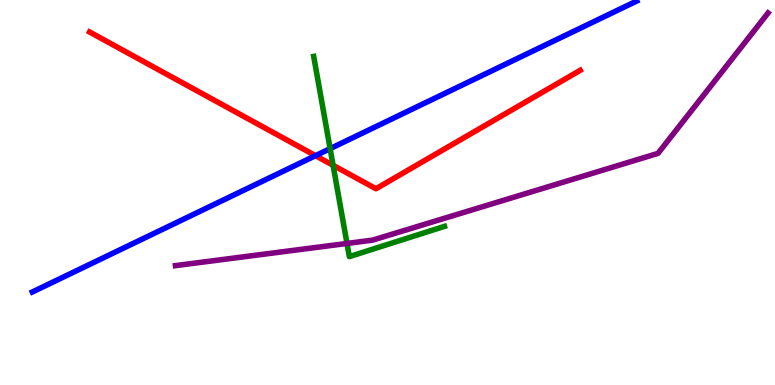[{'lines': ['blue', 'red'], 'intersections': [{'x': 4.07, 'y': 5.96}]}, {'lines': ['green', 'red'], 'intersections': [{'x': 4.3, 'y': 5.71}]}, {'lines': ['purple', 'red'], 'intersections': []}, {'lines': ['blue', 'green'], 'intersections': [{'x': 4.26, 'y': 6.14}]}, {'lines': ['blue', 'purple'], 'intersections': []}, {'lines': ['green', 'purple'], 'intersections': [{'x': 4.48, 'y': 3.68}]}]